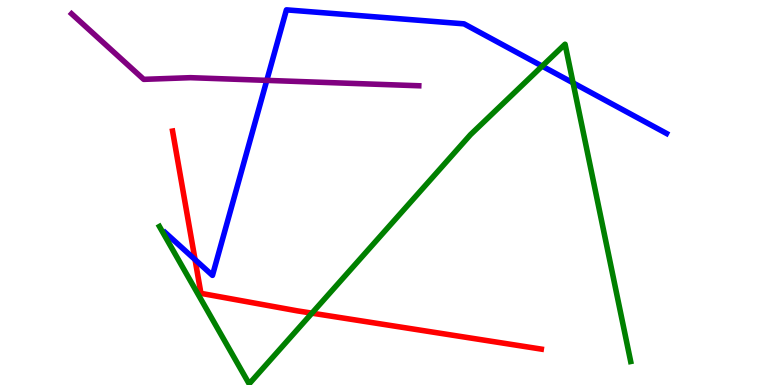[{'lines': ['blue', 'red'], 'intersections': [{'x': 2.52, 'y': 3.26}]}, {'lines': ['green', 'red'], 'intersections': [{'x': 4.02, 'y': 1.87}]}, {'lines': ['purple', 'red'], 'intersections': []}, {'lines': ['blue', 'green'], 'intersections': [{'x': 7.0, 'y': 8.28}, {'x': 7.39, 'y': 7.85}]}, {'lines': ['blue', 'purple'], 'intersections': [{'x': 3.44, 'y': 7.91}]}, {'lines': ['green', 'purple'], 'intersections': []}]